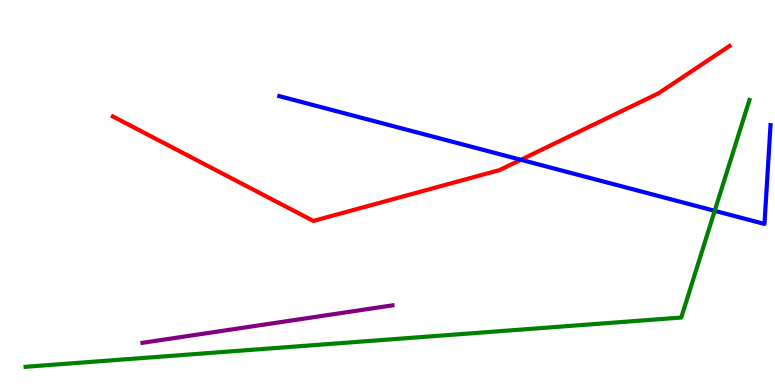[{'lines': ['blue', 'red'], 'intersections': [{'x': 6.72, 'y': 5.85}]}, {'lines': ['green', 'red'], 'intersections': []}, {'lines': ['purple', 'red'], 'intersections': []}, {'lines': ['blue', 'green'], 'intersections': [{'x': 9.22, 'y': 4.52}]}, {'lines': ['blue', 'purple'], 'intersections': []}, {'lines': ['green', 'purple'], 'intersections': []}]